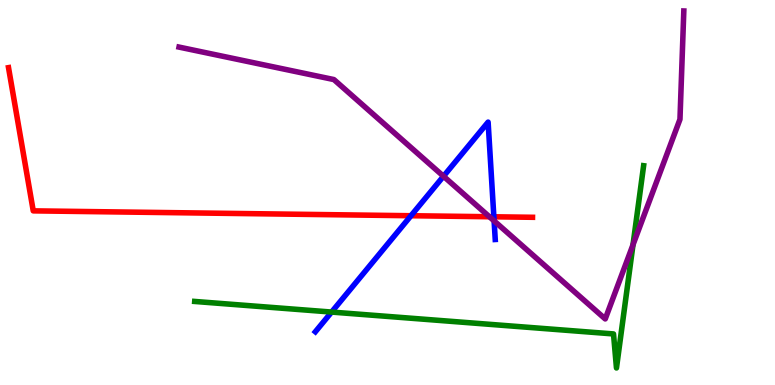[{'lines': ['blue', 'red'], 'intersections': [{'x': 5.3, 'y': 4.4}, {'x': 6.37, 'y': 4.37}]}, {'lines': ['green', 'red'], 'intersections': []}, {'lines': ['purple', 'red'], 'intersections': [{'x': 6.31, 'y': 4.37}]}, {'lines': ['blue', 'green'], 'intersections': [{'x': 4.28, 'y': 1.89}]}, {'lines': ['blue', 'purple'], 'intersections': [{'x': 5.72, 'y': 5.42}, {'x': 6.38, 'y': 4.26}]}, {'lines': ['green', 'purple'], 'intersections': [{'x': 8.17, 'y': 3.64}]}]